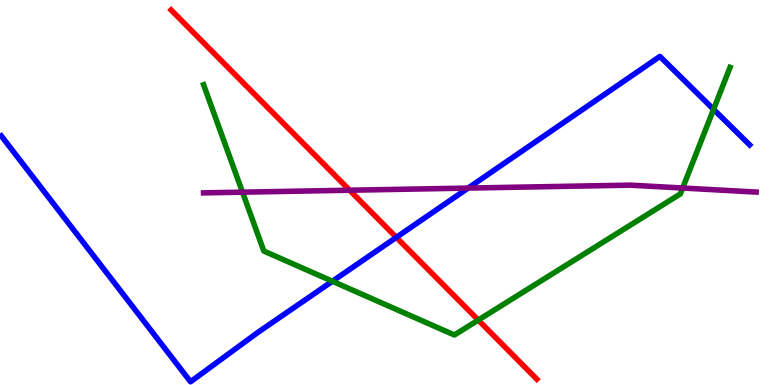[{'lines': ['blue', 'red'], 'intersections': [{'x': 5.11, 'y': 3.83}]}, {'lines': ['green', 'red'], 'intersections': [{'x': 6.17, 'y': 1.69}]}, {'lines': ['purple', 'red'], 'intersections': [{'x': 4.51, 'y': 5.06}]}, {'lines': ['blue', 'green'], 'intersections': [{'x': 4.29, 'y': 2.69}, {'x': 9.21, 'y': 7.16}]}, {'lines': ['blue', 'purple'], 'intersections': [{'x': 6.04, 'y': 5.11}]}, {'lines': ['green', 'purple'], 'intersections': [{'x': 3.13, 'y': 5.01}, {'x': 8.81, 'y': 5.12}]}]